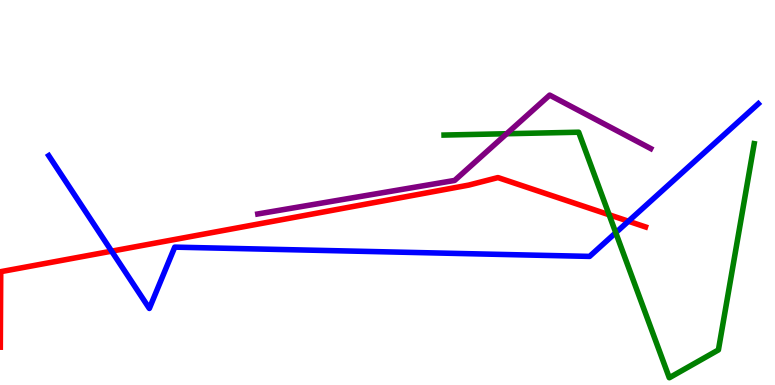[{'lines': ['blue', 'red'], 'intersections': [{'x': 1.44, 'y': 3.48}, {'x': 8.11, 'y': 4.25}]}, {'lines': ['green', 'red'], 'intersections': [{'x': 7.86, 'y': 4.42}]}, {'lines': ['purple', 'red'], 'intersections': []}, {'lines': ['blue', 'green'], 'intersections': [{'x': 7.95, 'y': 3.96}]}, {'lines': ['blue', 'purple'], 'intersections': []}, {'lines': ['green', 'purple'], 'intersections': [{'x': 6.54, 'y': 6.53}]}]